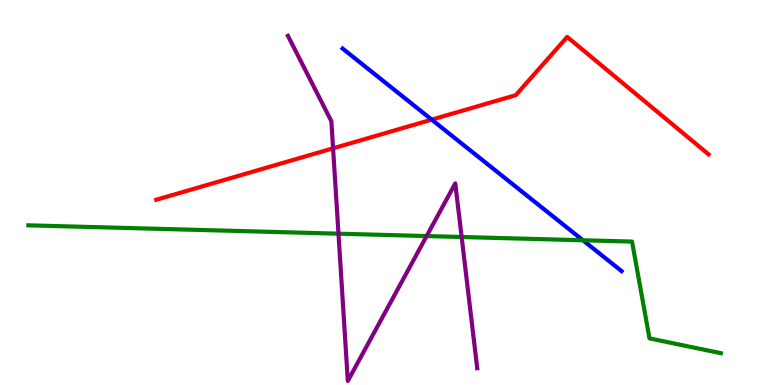[{'lines': ['blue', 'red'], 'intersections': [{'x': 5.57, 'y': 6.89}]}, {'lines': ['green', 'red'], 'intersections': []}, {'lines': ['purple', 'red'], 'intersections': [{'x': 4.3, 'y': 6.15}]}, {'lines': ['blue', 'green'], 'intersections': [{'x': 7.52, 'y': 3.76}]}, {'lines': ['blue', 'purple'], 'intersections': []}, {'lines': ['green', 'purple'], 'intersections': [{'x': 4.37, 'y': 3.93}, {'x': 5.5, 'y': 3.87}, {'x': 5.96, 'y': 3.84}]}]